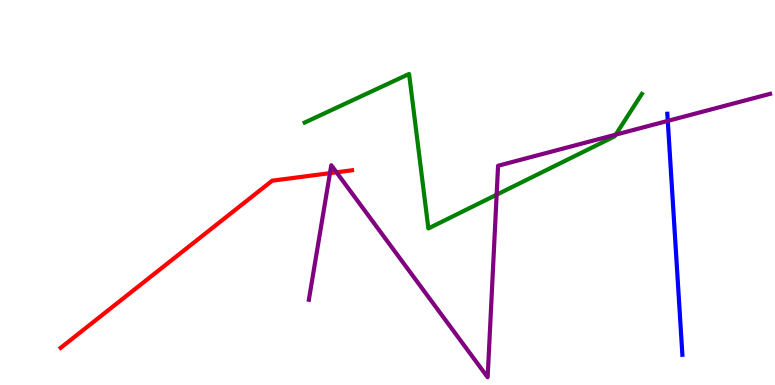[{'lines': ['blue', 'red'], 'intersections': []}, {'lines': ['green', 'red'], 'intersections': []}, {'lines': ['purple', 'red'], 'intersections': [{'x': 4.26, 'y': 5.5}, {'x': 4.34, 'y': 5.52}]}, {'lines': ['blue', 'green'], 'intersections': []}, {'lines': ['blue', 'purple'], 'intersections': [{'x': 8.62, 'y': 6.86}]}, {'lines': ['green', 'purple'], 'intersections': [{'x': 6.41, 'y': 4.94}, {'x': 7.94, 'y': 6.5}]}]